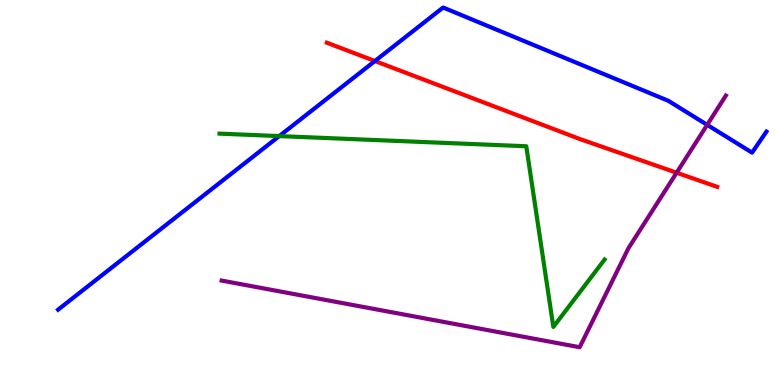[{'lines': ['blue', 'red'], 'intersections': [{'x': 4.84, 'y': 8.42}]}, {'lines': ['green', 'red'], 'intersections': []}, {'lines': ['purple', 'red'], 'intersections': [{'x': 8.73, 'y': 5.51}]}, {'lines': ['blue', 'green'], 'intersections': [{'x': 3.6, 'y': 6.47}]}, {'lines': ['blue', 'purple'], 'intersections': [{'x': 9.12, 'y': 6.76}]}, {'lines': ['green', 'purple'], 'intersections': []}]